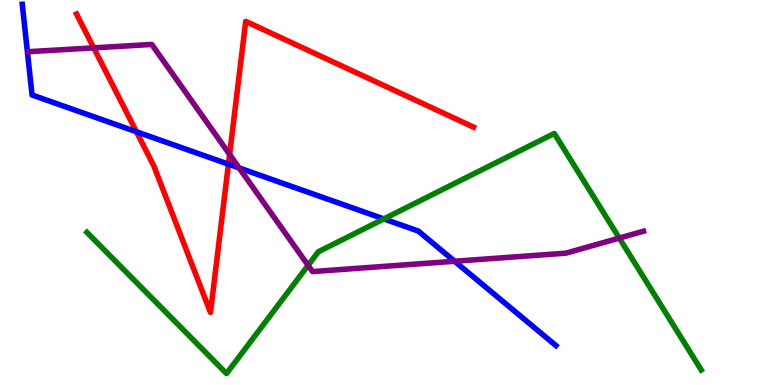[{'lines': ['blue', 'red'], 'intersections': [{'x': 1.76, 'y': 6.58}, {'x': 2.95, 'y': 5.74}]}, {'lines': ['green', 'red'], 'intersections': []}, {'lines': ['purple', 'red'], 'intersections': [{'x': 1.21, 'y': 8.76}, {'x': 2.96, 'y': 5.99}]}, {'lines': ['blue', 'green'], 'intersections': [{'x': 4.95, 'y': 4.31}]}, {'lines': ['blue', 'purple'], 'intersections': [{'x': 3.09, 'y': 5.64}, {'x': 5.87, 'y': 3.21}]}, {'lines': ['green', 'purple'], 'intersections': [{'x': 3.98, 'y': 3.11}, {'x': 7.99, 'y': 3.82}]}]